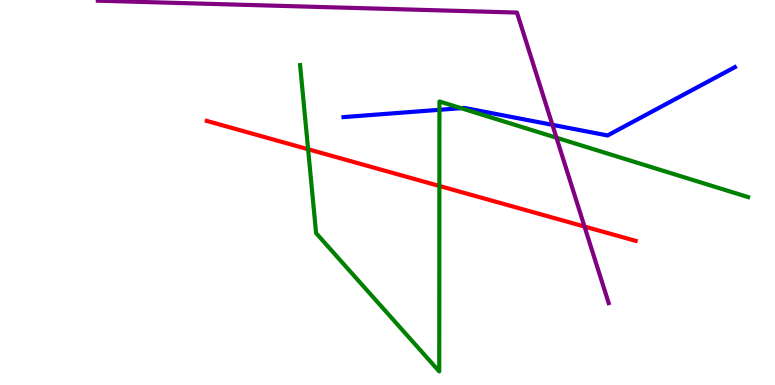[{'lines': ['blue', 'red'], 'intersections': []}, {'lines': ['green', 'red'], 'intersections': [{'x': 3.98, 'y': 6.12}, {'x': 5.67, 'y': 5.17}]}, {'lines': ['purple', 'red'], 'intersections': [{'x': 7.54, 'y': 4.12}]}, {'lines': ['blue', 'green'], 'intersections': [{'x': 5.67, 'y': 7.15}, {'x': 5.95, 'y': 7.19}]}, {'lines': ['blue', 'purple'], 'intersections': [{'x': 7.13, 'y': 6.76}]}, {'lines': ['green', 'purple'], 'intersections': [{'x': 7.18, 'y': 6.42}]}]